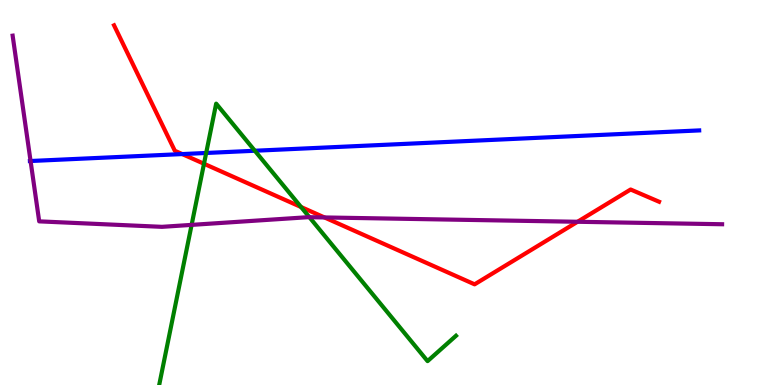[{'lines': ['blue', 'red'], 'intersections': [{'x': 2.35, 'y': 6.0}]}, {'lines': ['green', 'red'], 'intersections': [{'x': 2.63, 'y': 5.75}, {'x': 3.88, 'y': 4.62}]}, {'lines': ['purple', 'red'], 'intersections': [{'x': 4.19, 'y': 4.35}, {'x': 7.45, 'y': 4.24}]}, {'lines': ['blue', 'green'], 'intersections': [{'x': 2.66, 'y': 6.03}, {'x': 3.29, 'y': 6.08}]}, {'lines': ['blue', 'purple'], 'intersections': [{'x': 0.394, 'y': 5.82}]}, {'lines': ['green', 'purple'], 'intersections': [{'x': 2.47, 'y': 4.16}, {'x': 3.99, 'y': 4.36}]}]